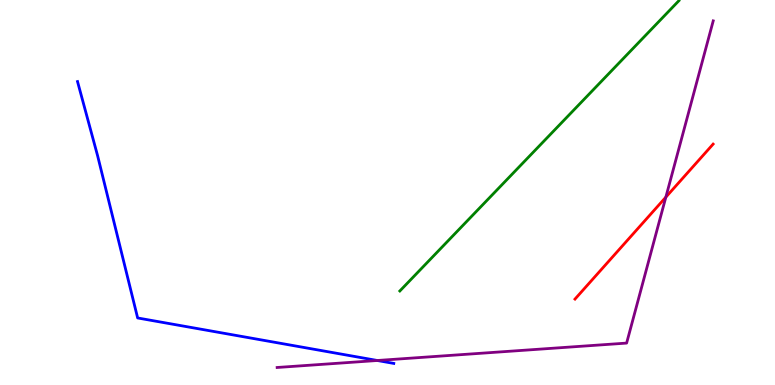[{'lines': ['blue', 'red'], 'intersections': []}, {'lines': ['green', 'red'], 'intersections': []}, {'lines': ['purple', 'red'], 'intersections': [{'x': 8.59, 'y': 4.88}]}, {'lines': ['blue', 'green'], 'intersections': []}, {'lines': ['blue', 'purple'], 'intersections': [{'x': 4.87, 'y': 0.636}]}, {'lines': ['green', 'purple'], 'intersections': []}]